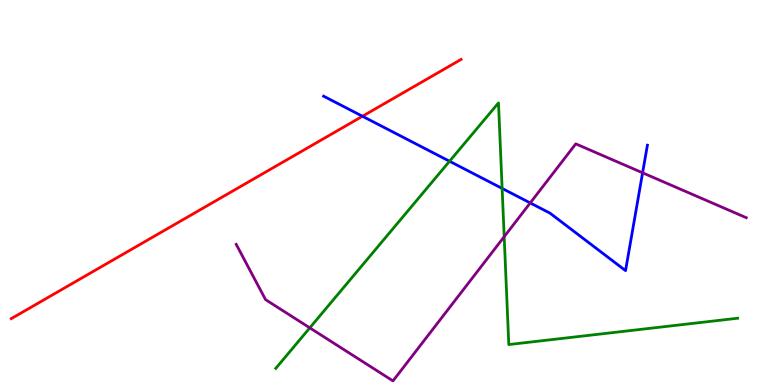[{'lines': ['blue', 'red'], 'intersections': [{'x': 4.68, 'y': 6.98}]}, {'lines': ['green', 'red'], 'intersections': []}, {'lines': ['purple', 'red'], 'intersections': []}, {'lines': ['blue', 'green'], 'intersections': [{'x': 5.8, 'y': 5.81}, {'x': 6.48, 'y': 5.11}]}, {'lines': ['blue', 'purple'], 'intersections': [{'x': 6.84, 'y': 4.73}, {'x': 8.29, 'y': 5.51}]}, {'lines': ['green', 'purple'], 'intersections': [{'x': 4.0, 'y': 1.48}, {'x': 6.51, 'y': 3.85}]}]